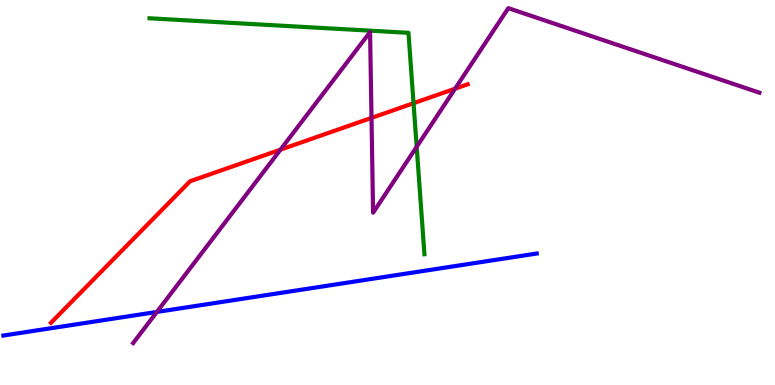[{'lines': ['blue', 'red'], 'intersections': []}, {'lines': ['green', 'red'], 'intersections': [{'x': 5.34, 'y': 7.32}]}, {'lines': ['purple', 'red'], 'intersections': [{'x': 3.62, 'y': 6.11}, {'x': 4.79, 'y': 6.94}, {'x': 5.87, 'y': 7.7}]}, {'lines': ['blue', 'green'], 'intersections': []}, {'lines': ['blue', 'purple'], 'intersections': [{'x': 2.02, 'y': 1.9}]}, {'lines': ['green', 'purple'], 'intersections': [{'x': 5.38, 'y': 6.19}]}]